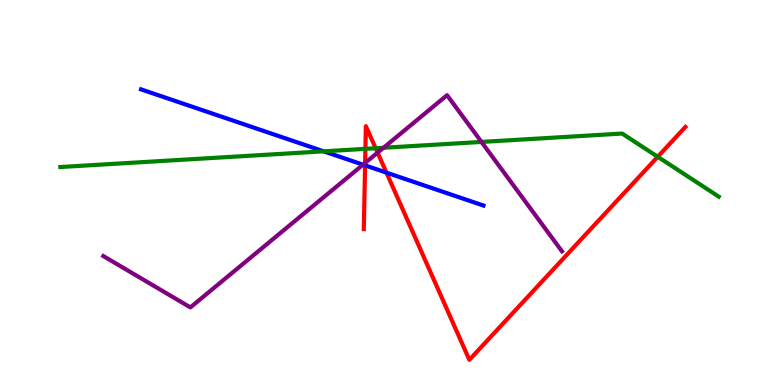[{'lines': ['blue', 'red'], 'intersections': [{'x': 4.71, 'y': 5.7}, {'x': 4.99, 'y': 5.52}]}, {'lines': ['green', 'red'], 'intersections': [{'x': 4.71, 'y': 6.13}, {'x': 4.85, 'y': 6.15}, {'x': 8.49, 'y': 5.93}]}, {'lines': ['purple', 'red'], 'intersections': [{'x': 4.71, 'y': 5.77}, {'x': 4.87, 'y': 6.04}]}, {'lines': ['blue', 'green'], 'intersections': [{'x': 4.18, 'y': 6.07}]}, {'lines': ['blue', 'purple'], 'intersections': [{'x': 4.68, 'y': 5.72}]}, {'lines': ['green', 'purple'], 'intersections': [{'x': 4.95, 'y': 6.16}, {'x': 6.21, 'y': 6.31}]}]